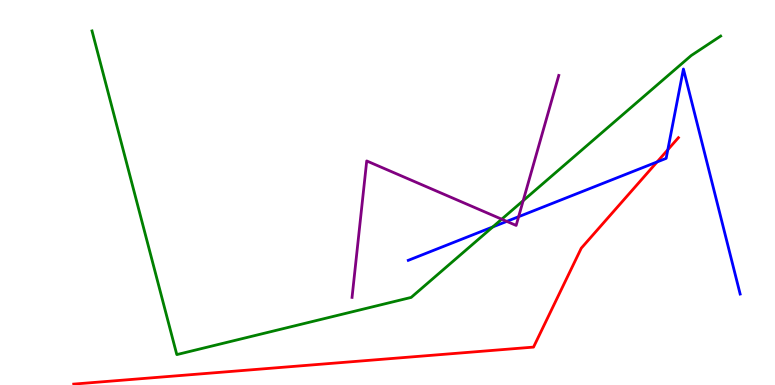[{'lines': ['blue', 'red'], 'intersections': [{'x': 8.48, 'y': 5.79}, {'x': 8.62, 'y': 6.11}]}, {'lines': ['green', 'red'], 'intersections': []}, {'lines': ['purple', 'red'], 'intersections': []}, {'lines': ['blue', 'green'], 'intersections': [{'x': 6.36, 'y': 4.11}]}, {'lines': ['blue', 'purple'], 'intersections': [{'x': 6.54, 'y': 4.25}, {'x': 6.69, 'y': 4.37}]}, {'lines': ['green', 'purple'], 'intersections': [{'x': 6.47, 'y': 4.31}, {'x': 6.75, 'y': 4.79}]}]